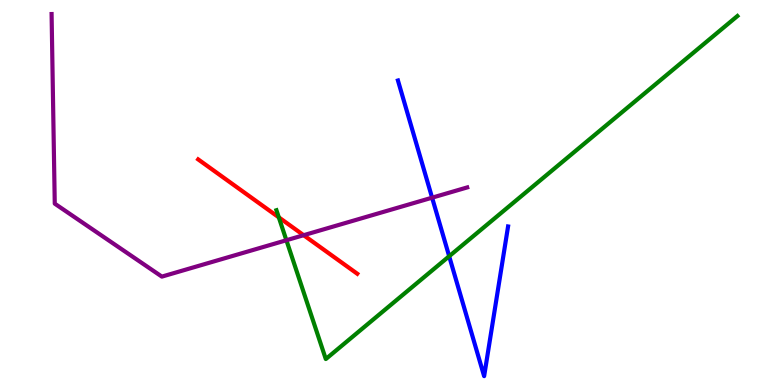[{'lines': ['blue', 'red'], 'intersections': []}, {'lines': ['green', 'red'], 'intersections': [{'x': 3.6, 'y': 4.35}]}, {'lines': ['purple', 'red'], 'intersections': [{'x': 3.92, 'y': 3.89}]}, {'lines': ['blue', 'green'], 'intersections': [{'x': 5.8, 'y': 3.34}]}, {'lines': ['blue', 'purple'], 'intersections': [{'x': 5.58, 'y': 4.87}]}, {'lines': ['green', 'purple'], 'intersections': [{'x': 3.7, 'y': 3.76}]}]